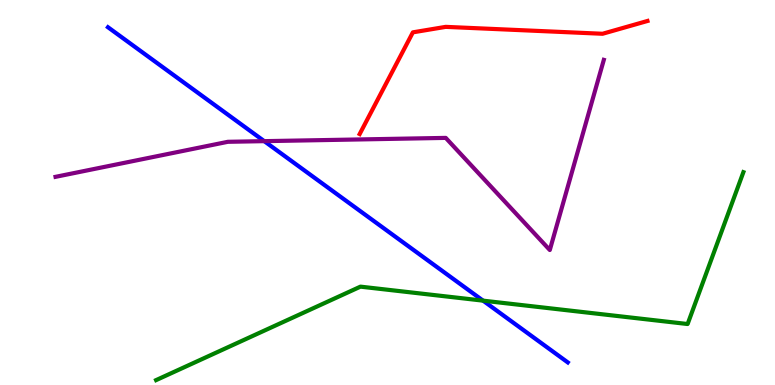[{'lines': ['blue', 'red'], 'intersections': []}, {'lines': ['green', 'red'], 'intersections': []}, {'lines': ['purple', 'red'], 'intersections': []}, {'lines': ['blue', 'green'], 'intersections': [{'x': 6.23, 'y': 2.19}]}, {'lines': ['blue', 'purple'], 'intersections': [{'x': 3.41, 'y': 6.33}]}, {'lines': ['green', 'purple'], 'intersections': []}]